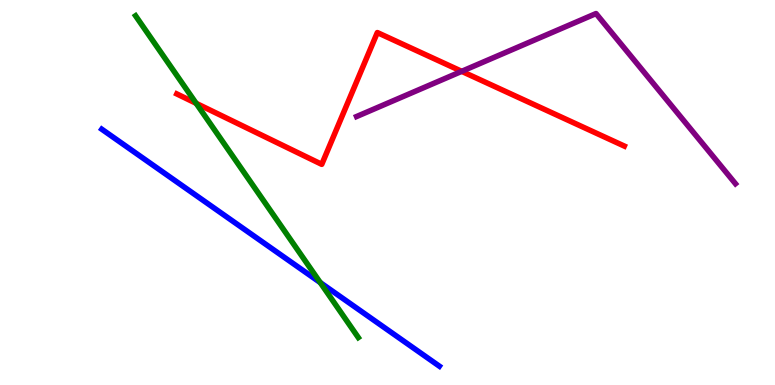[{'lines': ['blue', 'red'], 'intersections': []}, {'lines': ['green', 'red'], 'intersections': [{'x': 2.53, 'y': 7.32}]}, {'lines': ['purple', 'red'], 'intersections': [{'x': 5.96, 'y': 8.15}]}, {'lines': ['blue', 'green'], 'intersections': [{'x': 4.13, 'y': 2.66}]}, {'lines': ['blue', 'purple'], 'intersections': []}, {'lines': ['green', 'purple'], 'intersections': []}]